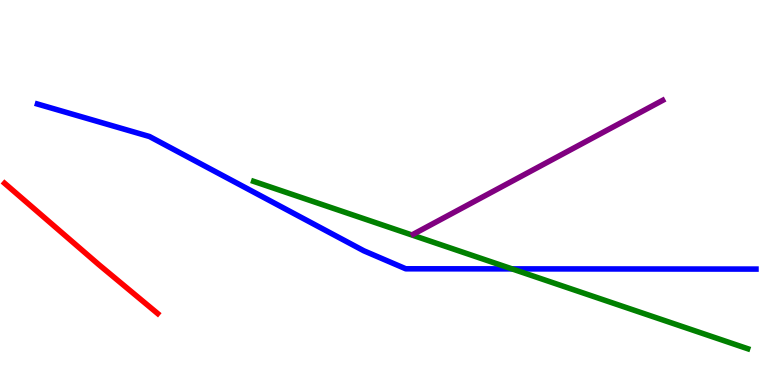[{'lines': ['blue', 'red'], 'intersections': []}, {'lines': ['green', 'red'], 'intersections': []}, {'lines': ['purple', 'red'], 'intersections': []}, {'lines': ['blue', 'green'], 'intersections': [{'x': 6.61, 'y': 3.02}]}, {'lines': ['blue', 'purple'], 'intersections': []}, {'lines': ['green', 'purple'], 'intersections': []}]